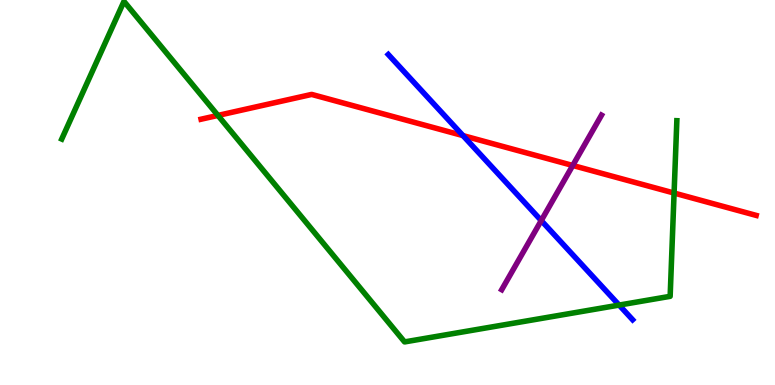[{'lines': ['blue', 'red'], 'intersections': [{'x': 5.97, 'y': 6.48}]}, {'lines': ['green', 'red'], 'intersections': [{'x': 2.81, 'y': 7.0}, {'x': 8.7, 'y': 4.99}]}, {'lines': ['purple', 'red'], 'intersections': [{'x': 7.39, 'y': 5.7}]}, {'lines': ['blue', 'green'], 'intersections': [{'x': 7.99, 'y': 2.08}]}, {'lines': ['blue', 'purple'], 'intersections': [{'x': 6.98, 'y': 4.27}]}, {'lines': ['green', 'purple'], 'intersections': []}]